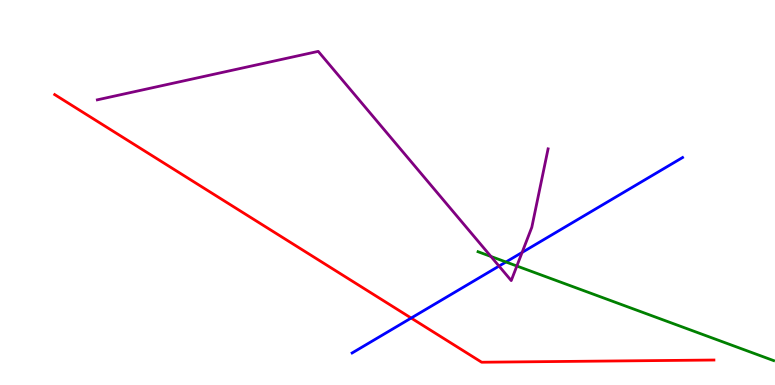[{'lines': ['blue', 'red'], 'intersections': [{'x': 5.31, 'y': 1.74}]}, {'lines': ['green', 'red'], 'intersections': []}, {'lines': ['purple', 'red'], 'intersections': []}, {'lines': ['blue', 'green'], 'intersections': [{'x': 6.53, 'y': 3.19}]}, {'lines': ['blue', 'purple'], 'intersections': [{'x': 6.44, 'y': 3.09}, {'x': 6.74, 'y': 3.44}]}, {'lines': ['green', 'purple'], 'intersections': [{'x': 6.33, 'y': 3.34}, {'x': 6.67, 'y': 3.09}]}]